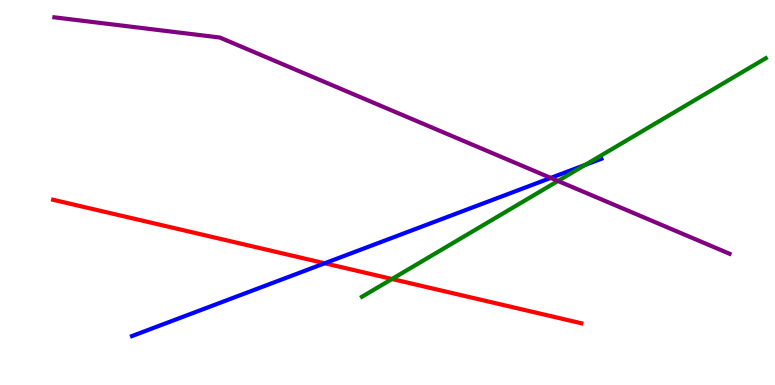[{'lines': ['blue', 'red'], 'intersections': [{'x': 4.19, 'y': 3.16}]}, {'lines': ['green', 'red'], 'intersections': [{'x': 5.06, 'y': 2.75}]}, {'lines': ['purple', 'red'], 'intersections': []}, {'lines': ['blue', 'green'], 'intersections': [{'x': 7.55, 'y': 5.72}]}, {'lines': ['blue', 'purple'], 'intersections': [{'x': 7.11, 'y': 5.38}]}, {'lines': ['green', 'purple'], 'intersections': [{'x': 7.2, 'y': 5.3}]}]